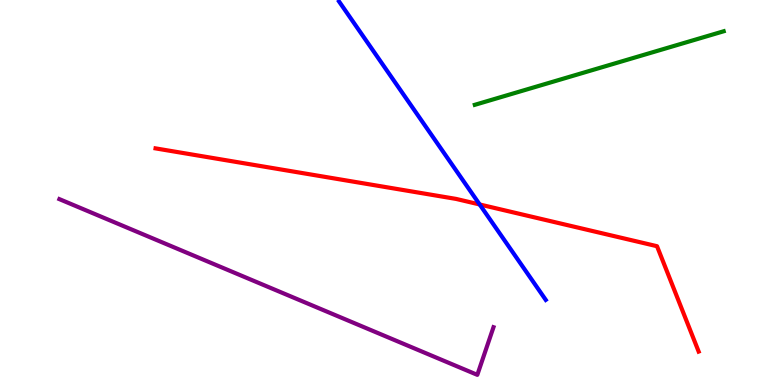[{'lines': ['blue', 'red'], 'intersections': [{'x': 6.19, 'y': 4.69}]}, {'lines': ['green', 'red'], 'intersections': []}, {'lines': ['purple', 'red'], 'intersections': []}, {'lines': ['blue', 'green'], 'intersections': []}, {'lines': ['blue', 'purple'], 'intersections': []}, {'lines': ['green', 'purple'], 'intersections': []}]